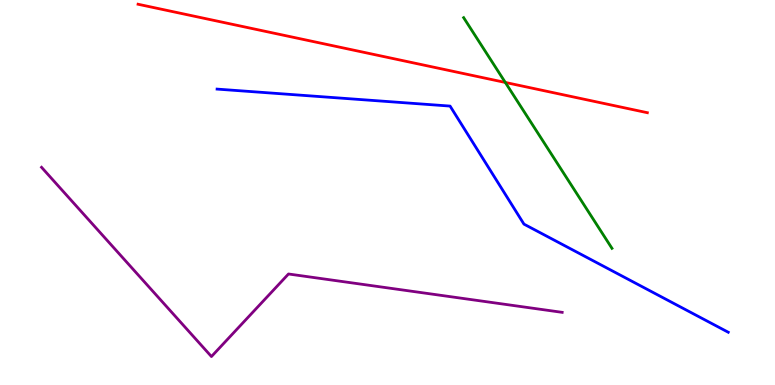[{'lines': ['blue', 'red'], 'intersections': []}, {'lines': ['green', 'red'], 'intersections': [{'x': 6.52, 'y': 7.86}]}, {'lines': ['purple', 'red'], 'intersections': []}, {'lines': ['blue', 'green'], 'intersections': []}, {'lines': ['blue', 'purple'], 'intersections': []}, {'lines': ['green', 'purple'], 'intersections': []}]